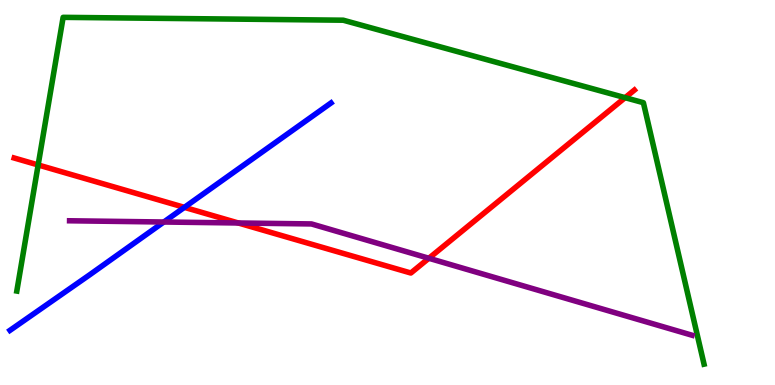[{'lines': ['blue', 'red'], 'intersections': [{'x': 2.38, 'y': 4.61}]}, {'lines': ['green', 'red'], 'intersections': [{'x': 0.492, 'y': 5.72}, {'x': 8.07, 'y': 7.46}]}, {'lines': ['purple', 'red'], 'intersections': [{'x': 3.07, 'y': 4.21}, {'x': 5.53, 'y': 3.29}]}, {'lines': ['blue', 'green'], 'intersections': []}, {'lines': ['blue', 'purple'], 'intersections': [{'x': 2.11, 'y': 4.23}]}, {'lines': ['green', 'purple'], 'intersections': []}]